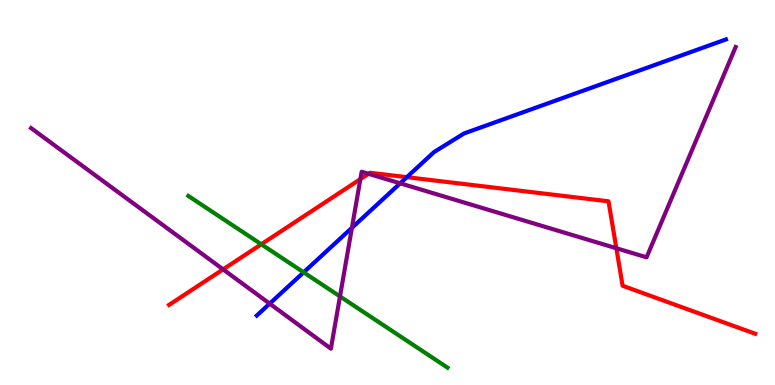[{'lines': ['blue', 'red'], 'intersections': [{'x': 5.25, 'y': 5.4}]}, {'lines': ['green', 'red'], 'intersections': [{'x': 3.37, 'y': 3.66}]}, {'lines': ['purple', 'red'], 'intersections': [{'x': 2.88, 'y': 3.0}, {'x': 4.65, 'y': 5.35}, {'x': 4.75, 'y': 5.49}, {'x': 7.95, 'y': 3.55}]}, {'lines': ['blue', 'green'], 'intersections': [{'x': 3.92, 'y': 2.93}]}, {'lines': ['blue', 'purple'], 'intersections': [{'x': 3.48, 'y': 2.11}, {'x': 4.54, 'y': 4.08}, {'x': 5.16, 'y': 5.24}]}, {'lines': ['green', 'purple'], 'intersections': [{'x': 4.39, 'y': 2.3}]}]